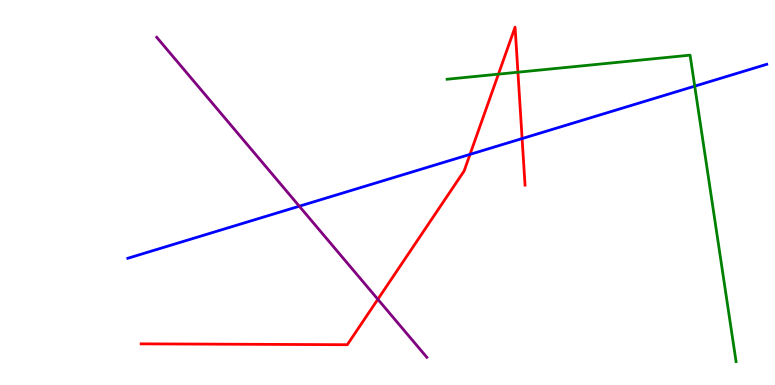[{'lines': ['blue', 'red'], 'intersections': [{'x': 6.06, 'y': 5.99}, {'x': 6.74, 'y': 6.4}]}, {'lines': ['green', 'red'], 'intersections': [{'x': 6.43, 'y': 8.07}, {'x': 6.68, 'y': 8.12}]}, {'lines': ['purple', 'red'], 'intersections': [{'x': 4.88, 'y': 2.23}]}, {'lines': ['blue', 'green'], 'intersections': [{'x': 8.96, 'y': 7.76}]}, {'lines': ['blue', 'purple'], 'intersections': [{'x': 3.86, 'y': 4.64}]}, {'lines': ['green', 'purple'], 'intersections': []}]